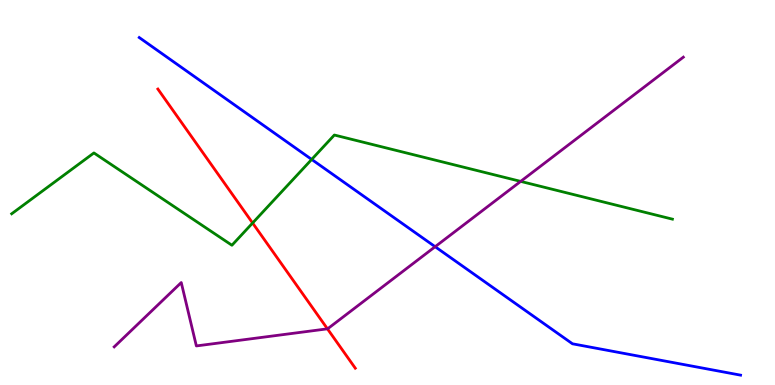[{'lines': ['blue', 'red'], 'intersections': []}, {'lines': ['green', 'red'], 'intersections': [{'x': 3.26, 'y': 4.21}]}, {'lines': ['purple', 'red'], 'intersections': [{'x': 4.23, 'y': 1.46}]}, {'lines': ['blue', 'green'], 'intersections': [{'x': 4.02, 'y': 5.86}]}, {'lines': ['blue', 'purple'], 'intersections': [{'x': 5.61, 'y': 3.59}]}, {'lines': ['green', 'purple'], 'intersections': [{'x': 6.72, 'y': 5.29}]}]